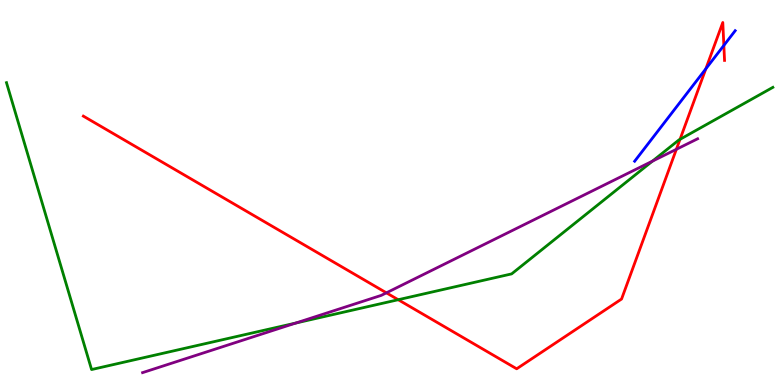[{'lines': ['blue', 'red'], 'intersections': [{'x': 9.11, 'y': 8.21}, {'x': 9.34, 'y': 8.82}]}, {'lines': ['green', 'red'], 'intersections': [{'x': 5.14, 'y': 2.22}, {'x': 8.77, 'y': 6.38}]}, {'lines': ['purple', 'red'], 'intersections': [{'x': 4.99, 'y': 2.39}, {'x': 8.73, 'y': 6.12}]}, {'lines': ['blue', 'green'], 'intersections': []}, {'lines': ['blue', 'purple'], 'intersections': []}, {'lines': ['green', 'purple'], 'intersections': [{'x': 3.82, 'y': 1.61}, {'x': 8.42, 'y': 5.81}]}]